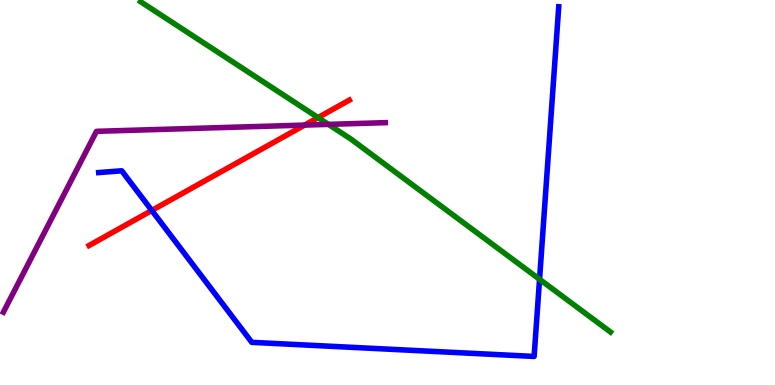[{'lines': ['blue', 'red'], 'intersections': [{'x': 1.96, 'y': 4.53}]}, {'lines': ['green', 'red'], 'intersections': [{'x': 4.1, 'y': 6.95}]}, {'lines': ['purple', 'red'], 'intersections': [{'x': 3.93, 'y': 6.75}]}, {'lines': ['blue', 'green'], 'intersections': [{'x': 6.96, 'y': 2.75}]}, {'lines': ['blue', 'purple'], 'intersections': []}, {'lines': ['green', 'purple'], 'intersections': [{'x': 4.24, 'y': 6.77}]}]